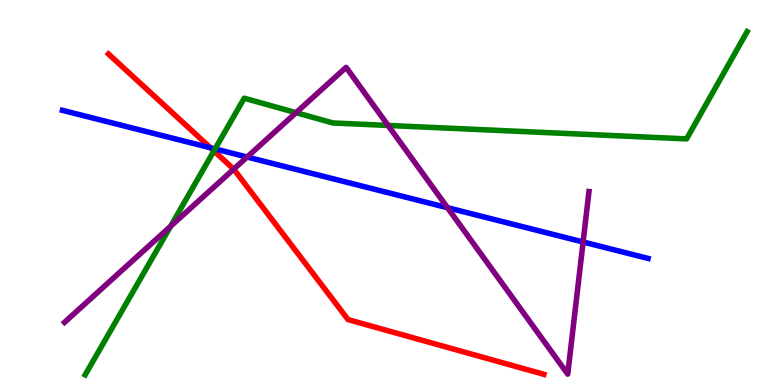[{'lines': ['blue', 'red'], 'intersections': [{'x': 2.72, 'y': 6.16}]}, {'lines': ['green', 'red'], 'intersections': [{'x': 2.76, 'y': 6.08}]}, {'lines': ['purple', 'red'], 'intersections': [{'x': 3.02, 'y': 5.61}]}, {'lines': ['blue', 'green'], 'intersections': [{'x': 2.77, 'y': 6.13}]}, {'lines': ['blue', 'purple'], 'intersections': [{'x': 3.19, 'y': 5.92}, {'x': 5.77, 'y': 4.6}, {'x': 7.52, 'y': 3.71}]}, {'lines': ['green', 'purple'], 'intersections': [{'x': 2.2, 'y': 4.12}, {'x': 3.82, 'y': 7.07}, {'x': 5.01, 'y': 6.74}]}]